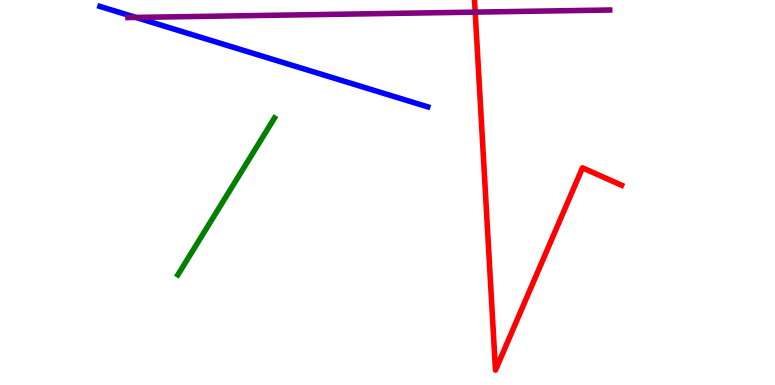[{'lines': ['blue', 'red'], 'intersections': []}, {'lines': ['green', 'red'], 'intersections': []}, {'lines': ['purple', 'red'], 'intersections': [{'x': 6.13, 'y': 9.69}]}, {'lines': ['blue', 'green'], 'intersections': []}, {'lines': ['blue', 'purple'], 'intersections': [{'x': 1.75, 'y': 9.55}]}, {'lines': ['green', 'purple'], 'intersections': []}]